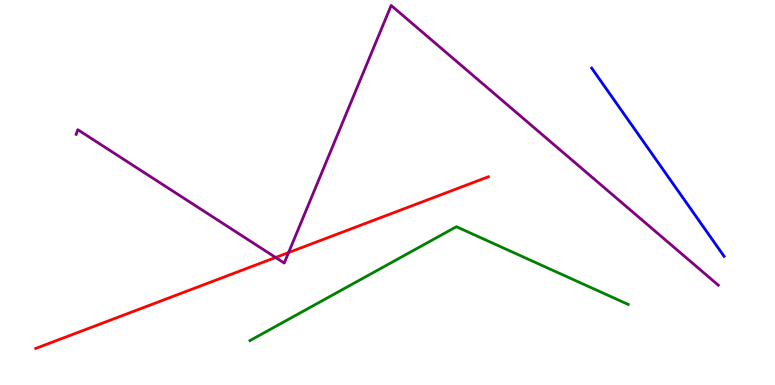[{'lines': ['blue', 'red'], 'intersections': []}, {'lines': ['green', 'red'], 'intersections': []}, {'lines': ['purple', 'red'], 'intersections': [{'x': 3.56, 'y': 3.31}, {'x': 3.72, 'y': 3.44}]}, {'lines': ['blue', 'green'], 'intersections': []}, {'lines': ['blue', 'purple'], 'intersections': []}, {'lines': ['green', 'purple'], 'intersections': []}]